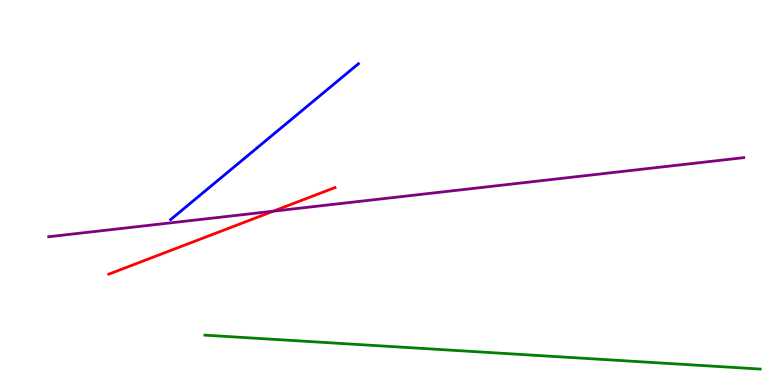[{'lines': ['blue', 'red'], 'intersections': []}, {'lines': ['green', 'red'], 'intersections': []}, {'lines': ['purple', 'red'], 'intersections': [{'x': 3.53, 'y': 4.51}]}, {'lines': ['blue', 'green'], 'intersections': []}, {'lines': ['blue', 'purple'], 'intersections': []}, {'lines': ['green', 'purple'], 'intersections': []}]